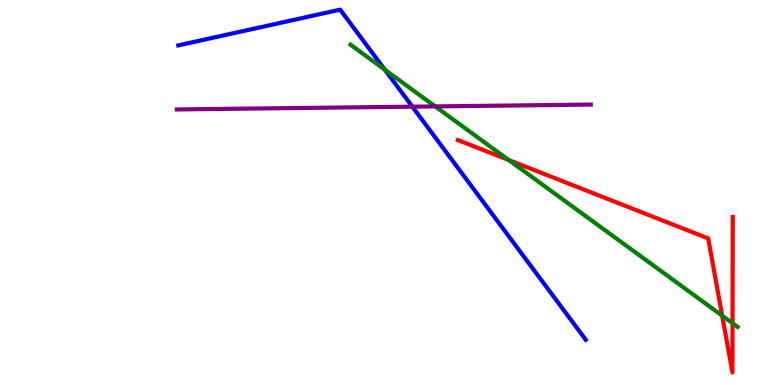[{'lines': ['blue', 'red'], 'intersections': []}, {'lines': ['green', 'red'], 'intersections': [{'x': 6.56, 'y': 5.84}, {'x': 9.32, 'y': 1.8}, {'x': 9.45, 'y': 1.6}]}, {'lines': ['purple', 'red'], 'intersections': []}, {'lines': ['blue', 'green'], 'intersections': [{'x': 4.97, 'y': 8.19}]}, {'lines': ['blue', 'purple'], 'intersections': [{'x': 5.32, 'y': 7.23}]}, {'lines': ['green', 'purple'], 'intersections': [{'x': 5.62, 'y': 7.24}]}]